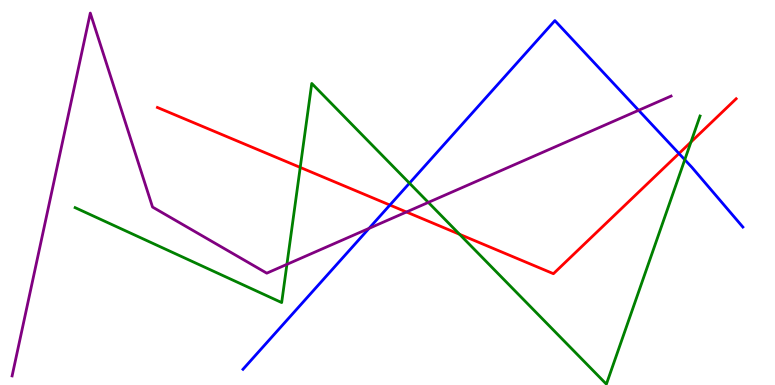[{'lines': ['blue', 'red'], 'intersections': [{'x': 5.03, 'y': 4.67}, {'x': 8.76, 'y': 6.01}]}, {'lines': ['green', 'red'], 'intersections': [{'x': 3.87, 'y': 5.65}, {'x': 5.93, 'y': 3.91}, {'x': 8.92, 'y': 6.31}]}, {'lines': ['purple', 'red'], 'intersections': [{'x': 5.24, 'y': 4.49}]}, {'lines': ['blue', 'green'], 'intersections': [{'x': 5.28, 'y': 5.24}, {'x': 8.84, 'y': 5.85}]}, {'lines': ['blue', 'purple'], 'intersections': [{'x': 4.76, 'y': 4.07}, {'x': 8.24, 'y': 7.13}]}, {'lines': ['green', 'purple'], 'intersections': [{'x': 3.7, 'y': 3.13}, {'x': 5.53, 'y': 4.74}]}]